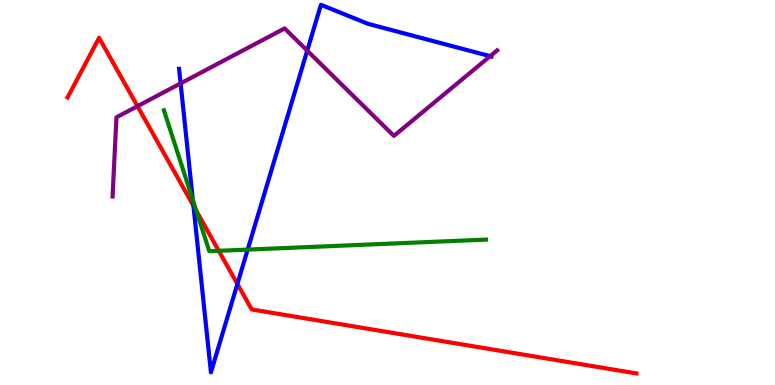[{'lines': ['blue', 'red'], 'intersections': [{'x': 2.5, 'y': 4.66}, {'x': 3.06, 'y': 2.62}]}, {'lines': ['green', 'red'], 'intersections': [{'x': 2.53, 'y': 4.52}, {'x': 2.82, 'y': 3.49}]}, {'lines': ['purple', 'red'], 'intersections': [{'x': 1.77, 'y': 7.24}]}, {'lines': ['blue', 'green'], 'intersections': [{'x': 2.49, 'y': 4.8}, {'x': 3.2, 'y': 3.52}]}, {'lines': ['blue', 'purple'], 'intersections': [{'x': 2.33, 'y': 7.83}, {'x': 3.96, 'y': 8.68}, {'x': 6.32, 'y': 8.54}]}, {'lines': ['green', 'purple'], 'intersections': []}]